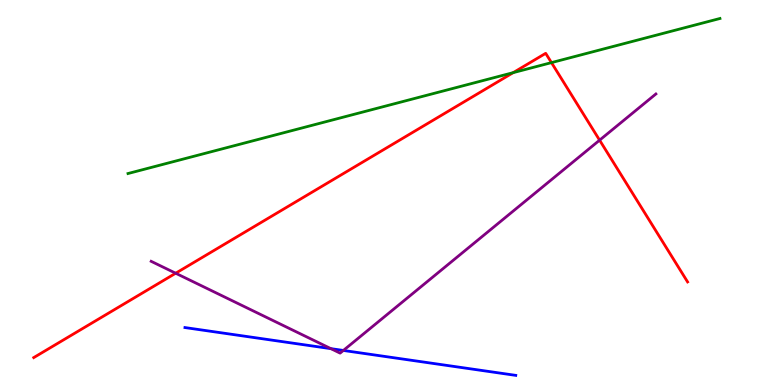[{'lines': ['blue', 'red'], 'intersections': []}, {'lines': ['green', 'red'], 'intersections': [{'x': 6.62, 'y': 8.11}, {'x': 7.12, 'y': 8.37}]}, {'lines': ['purple', 'red'], 'intersections': [{'x': 2.27, 'y': 2.9}, {'x': 7.74, 'y': 6.36}]}, {'lines': ['blue', 'green'], 'intersections': []}, {'lines': ['blue', 'purple'], 'intersections': [{'x': 4.27, 'y': 0.944}, {'x': 4.43, 'y': 0.897}]}, {'lines': ['green', 'purple'], 'intersections': []}]